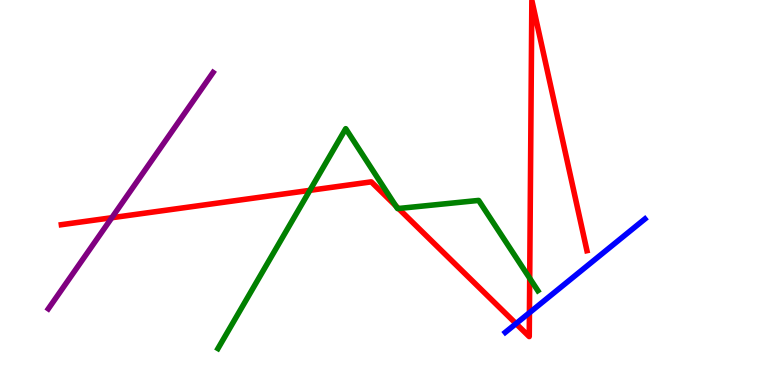[{'lines': ['blue', 'red'], 'intersections': [{'x': 6.66, 'y': 1.59}, {'x': 6.83, 'y': 1.88}]}, {'lines': ['green', 'red'], 'intersections': [{'x': 4.0, 'y': 5.06}, {'x': 5.11, 'y': 4.65}, {'x': 5.14, 'y': 4.58}, {'x': 6.83, 'y': 2.77}]}, {'lines': ['purple', 'red'], 'intersections': [{'x': 1.44, 'y': 4.34}]}, {'lines': ['blue', 'green'], 'intersections': []}, {'lines': ['blue', 'purple'], 'intersections': []}, {'lines': ['green', 'purple'], 'intersections': []}]